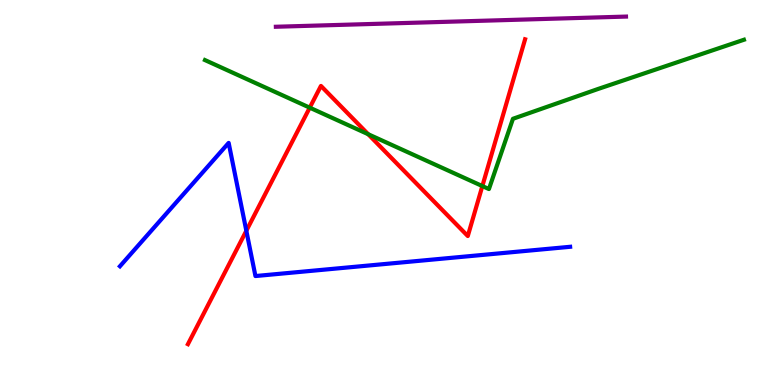[{'lines': ['blue', 'red'], 'intersections': [{'x': 3.18, 'y': 4.01}]}, {'lines': ['green', 'red'], 'intersections': [{'x': 4.0, 'y': 7.2}, {'x': 4.75, 'y': 6.51}, {'x': 6.22, 'y': 5.17}]}, {'lines': ['purple', 'red'], 'intersections': []}, {'lines': ['blue', 'green'], 'intersections': []}, {'lines': ['blue', 'purple'], 'intersections': []}, {'lines': ['green', 'purple'], 'intersections': []}]